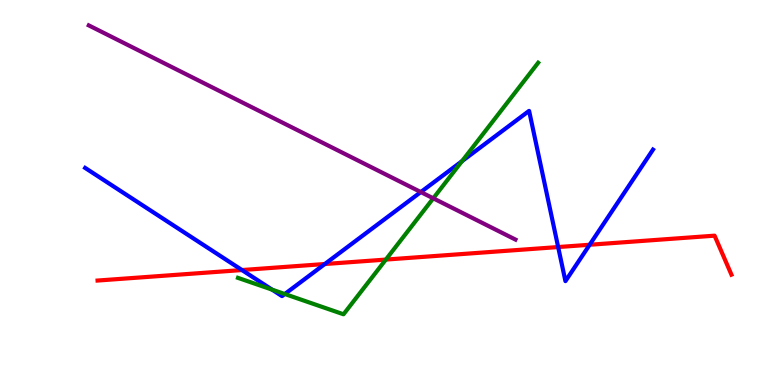[{'lines': ['blue', 'red'], 'intersections': [{'x': 3.12, 'y': 2.99}, {'x': 4.19, 'y': 3.14}, {'x': 7.2, 'y': 3.58}, {'x': 7.61, 'y': 3.64}]}, {'lines': ['green', 'red'], 'intersections': [{'x': 4.98, 'y': 3.26}]}, {'lines': ['purple', 'red'], 'intersections': []}, {'lines': ['blue', 'green'], 'intersections': [{'x': 3.51, 'y': 2.48}, {'x': 3.67, 'y': 2.36}, {'x': 5.96, 'y': 5.81}]}, {'lines': ['blue', 'purple'], 'intersections': [{'x': 5.43, 'y': 5.01}]}, {'lines': ['green', 'purple'], 'intersections': [{'x': 5.59, 'y': 4.85}]}]